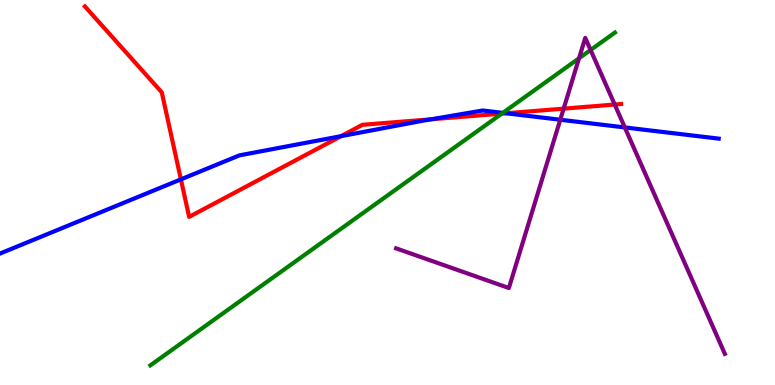[{'lines': ['blue', 'red'], 'intersections': [{'x': 2.33, 'y': 5.34}, {'x': 4.4, 'y': 6.46}, {'x': 5.56, 'y': 6.9}, {'x': 6.53, 'y': 7.06}]}, {'lines': ['green', 'red'], 'intersections': [{'x': 6.47, 'y': 7.05}]}, {'lines': ['purple', 'red'], 'intersections': [{'x': 7.27, 'y': 7.18}, {'x': 7.93, 'y': 7.28}]}, {'lines': ['blue', 'green'], 'intersections': [{'x': 6.49, 'y': 7.07}]}, {'lines': ['blue', 'purple'], 'intersections': [{'x': 7.23, 'y': 6.89}, {'x': 8.06, 'y': 6.69}]}, {'lines': ['green', 'purple'], 'intersections': [{'x': 7.47, 'y': 8.49}, {'x': 7.62, 'y': 8.7}]}]